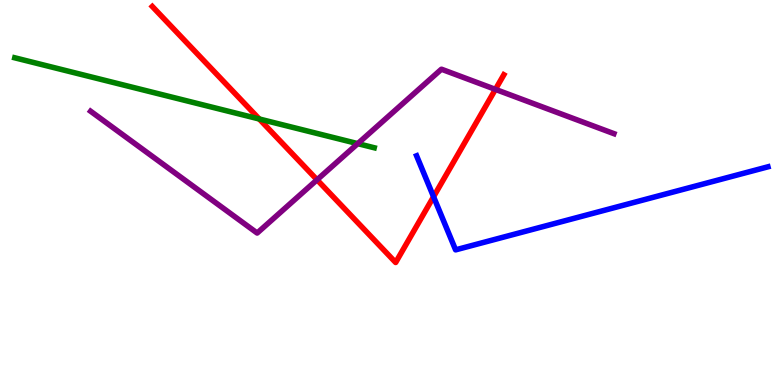[{'lines': ['blue', 'red'], 'intersections': [{'x': 5.59, 'y': 4.89}]}, {'lines': ['green', 'red'], 'intersections': [{'x': 3.35, 'y': 6.91}]}, {'lines': ['purple', 'red'], 'intersections': [{'x': 4.09, 'y': 5.33}, {'x': 6.39, 'y': 7.68}]}, {'lines': ['blue', 'green'], 'intersections': []}, {'lines': ['blue', 'purple'], 'intersections': []}, {'lines': ['green', 'purple'], 'intersections': [{'x': 4.62, 'y': 6.27}]}]